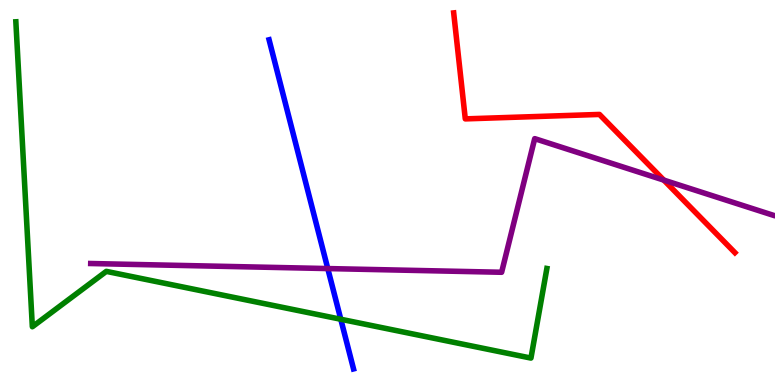[{'lines': ['blue', 'red'], 'intersections': []}, {'lines': ['green', 'red'], 'intersections': []}, {'lines': ['purple', 'red'], 'intersections': [{'x': 8.57, 'y': 5.32}]}, {'lines': ['blue', 'green'], 'intersections': [{'x': 4.4, 'y': 1.71}]}, {'lines': ['blue', 'purple'], 'intersections': [{'x': 4.23, 'y': 3.02}]}, {'lines': ['green', 'purple'], 'intersections': []}]